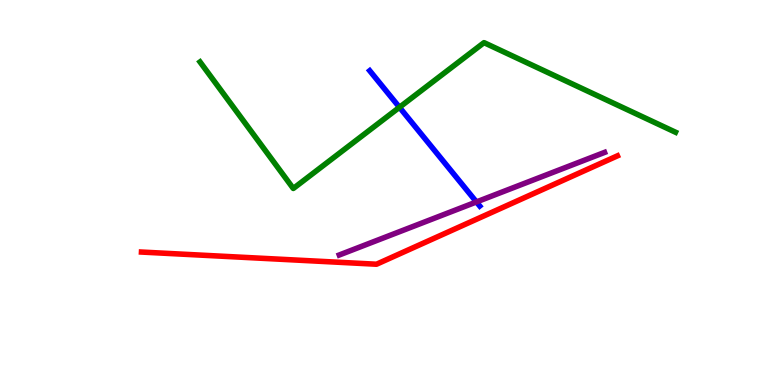[{'lines': ['blue', 'red'], 'intersections': []}, {'lines': ['green', 'red'], 'intersections': []}, {'lines': ['purple', 'red'], 'intersections': []}, {'lines': ['blue', 'green'], 'intersections': [{'x': 5.15, 'y': 7.21}]}, {'lines': ['blue', 'purple'], 'intersections': [{'x': 6.15, 'y': 4.75}]}, {'lines': ['green', 'purple'], 'intersections': []}]